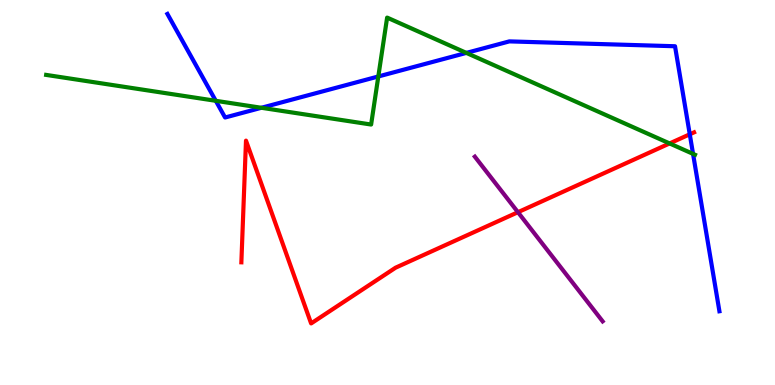[{'lines': ['blue', 'red'], 'intersections': [{'x': 8.9, 'y': 6.51}]}, {'lines': ['green', 'red'], 'intersections': [{'x': 8.64, 'y': 6.27}]}, {'lines': ['purple', 'red'], 'intersections': [{'x': 6.68, 'y': 4.49}]}, {'lines': ['blue', 'green'], 'intersections': [{'x': 2.78, 'y': 7.38}, {'x': 3.37, 'y': 7.2}, {'x': 4.88, 'y': 8.01}, {'x': 6.02, 'y': 8.63}, {'x': 8.94, 'y': 6.0}]}, {'lines': ['blue', 'purple'], 'intersections': []}, {'lines': ['green', 'purple'], 'intersections': []}]